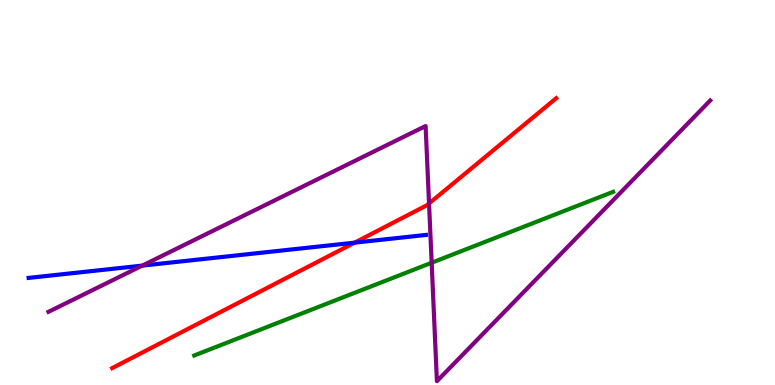[{'lines': ['blue', 'red'], 'intersections': [{'x': 4.58, 'y': 3.7}]}, {'lines': ['green', 'red'], 'intersections': []}, {'lines': ['purple', 'red'], 'intersections': [{'x': 5.54, 'y': 4.71}]}, {'lines': ['blue', 'green'], 'intersections': []}, {'lines': ['blue', 'purple'], 'intersections': [{'x': 1.84, 'y': 3.1}]}, {'lines': ['green', 'purple'], 'intersections': [{'x': 5.57, 'y': 3.18}]}]